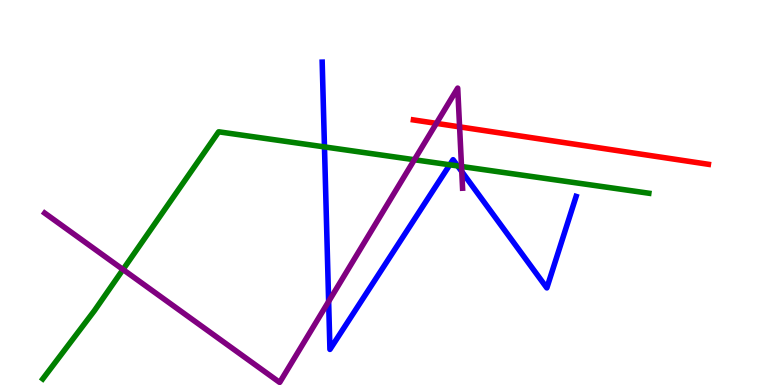[{'lines': ['blue', 'red'], 'intersections': []}, {'lines': ['green', 'red'], 'intersections': []}, {'lines': ['purple', 'red'], 'intersections': [{'x': 5.63, 'y': 6.8}, {'x': 5.93, 'y': 6.7}]}, {'lines': ['blue', 'green'], 'intersections': [{'x': 4.19, 'y': 6.18}, {'x': 5.8, 'y': 5.72}, {'x': 5.91, 'y': 5.69}]}, {'lines': ['blue', 'purple'], 'intersections': [{'x': 4.24, 'y': 2.17}, {'x': 5.96, 'y': 5.54}]}, {'lines': ['green', 'purple'], 'intersections': [{'x': 1.59, 'y': 3.0}, {'x': 5.35, 'y': 5.85}, {'x': 5.95, 'y': 5.68}]}]